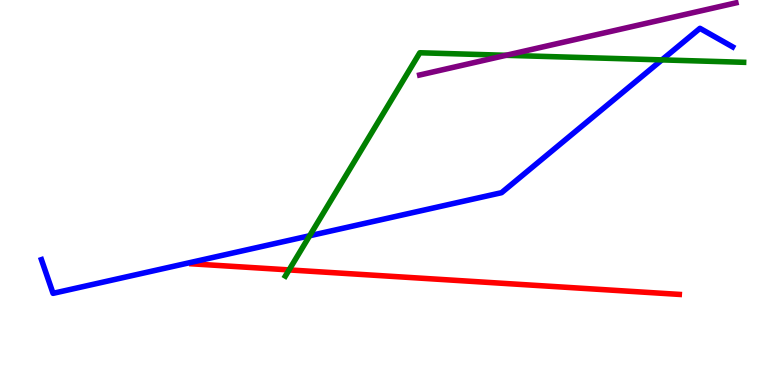[{'lines': ['blue', 'red'], 'intersections': []}, {'lines': ['green', 'red'], 'intersections': [{'x': 3.73, 'y': 2.99}]}, {'lines': ['purple', 'red'], 'intersections': []}, {'lines': ['blue', 'green'], 'intersections': [{'x': 4.0, 'y': 3.88}, {'x': 8.54, 'y': 8.44}]}, {'lines': ['blue', 'purple'], 'intersections': []}, {'lines': ['green', 'purple'], 'intersections': [{'x': 6.53, 'y': 8.56}]}]